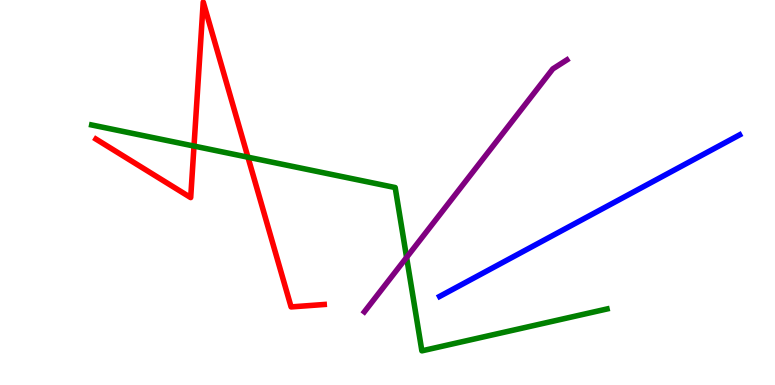[{'lines': ['blue', 'red'], 'intersections': []}, {'lines': ['green', 'red'], 'intersections': [{'x': 2.5, 'y': 6.21}, {'x': 3.2, 'y': 5.92}]}, {'lines': ['purple', 'red'], 'intersections': []}, {'lines': ['blue', 'green'], 'intersections': []}, {'lines': ['blue', 'purple'], 'intersections': []}, {'lines': ['green', 'purple'], 'intersections': [{'x': 5.25, 'y': 3.31}]}]